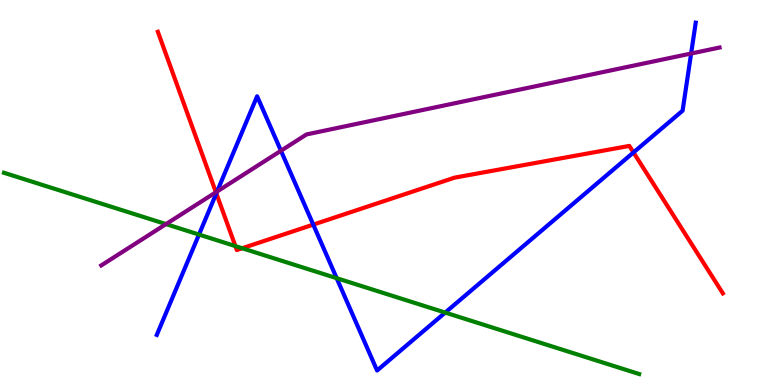[{'lines': ['blue', 'red'], 'intersections': [{'x': 2.79, 'y': 4.98}, {'x': 4.04, 'y': 4.17}, {'x': 8.17, 'y': 6.04}]}, {'lines': ['green', 'red'], 'intersections': [{'x': 3.04, 'y': 3.61}, {'x': 3.12, 'y': 3.55}]}, {'lines': ['purple', 'red'], 'intersections': [{'x': 2.79, 'y': 5.01}]}, {'lines': ['blue', 'green'], 'intersections': [{'x': 2.57, 'y': 3.91}, {'x': 4.34, 'y': 2.77}, {'x': 5.74, 'y': 1.88}]}, {'lines': ['blue', 'purple'], 'intersections': [{'x': 2.8, 'y': 5.03}, {'x': 3.63, 'y': 6.08}, {'x': 8.92, 'y': 8.61}]}, {'lines': ['green', 'purple'], 'intersections': [{'x': 2.14, 'y': 4.18}]}]